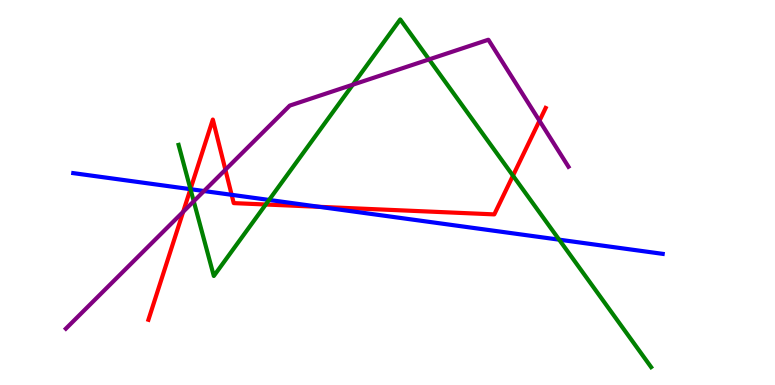[{'lines': ['blue', 'red'], 'intersections': [{'x': 2.46, 'y': 5.09}, {'x': 2.99, 'y': 4.94}, {'x': 4.12, 'y': 4.63}]}, {'lines': ['green', 'red'], 'intersections': [{'x': 2.46, 'y': 5.09}, {'x': 3.43, 'y': 4.69}, {'x': 6.62, 'y': 5.44}]}, {'lines': ['purple', 'red'], 'intersections': [{'x': 2.36, 'y': 4.5}, {'x': 2.91, 'y': 5.59}, {'x': 6.96, 'y': 6.86}]}, {'lines': ['blue', 'green'], 'intersections': [{'x': 2.46, 'y': 5.09}, {'x': 3.47, 'y': 4.81}, {'x': 7.21, 'y': 3.77}]}, {'lines': ['blue', 'purple'], 'intersections': [{'x': 2.63, 'y': 5.04}]}, {'lines': ['green', 'purple'], 'intersections': [{'x': 2.5, 'y': 4.77}, {'x': 4.55, 'y': 7.8}, {'x': 5.54, 'y': 8.46}]}]